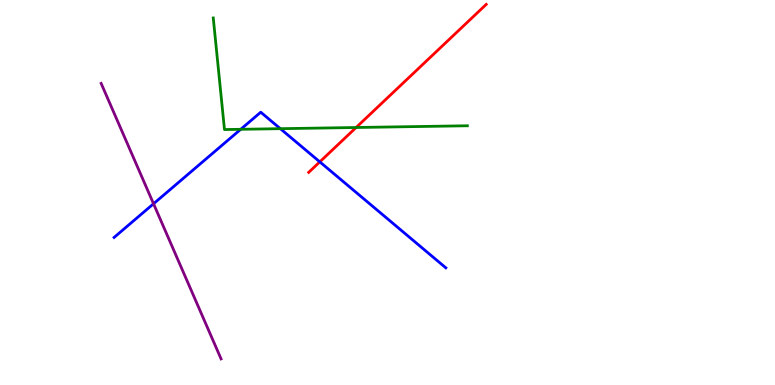[{'lines': ['blue', 'red'], 'intersections': [{'x': 4.13, 'y': 5.8}]}, {'lines': ['green', 'red'], 'intersections': [{'x': 4.6, 'y': 6.69}]}, {'lines': ['purple', 'red'], 'intersections': []}, {'lines': ['blue', 'green'], 'intersections': [{'x': 3.11, 'y': 6.64}, {'x': 3.62, 'y': 6.66}]}, {'lines': ['blue', 'purple'], 'intersections': [{'x': 1.98, 'y': 4.71}]}, {'lines': ['green', 'purple'], 'intersections': []}]